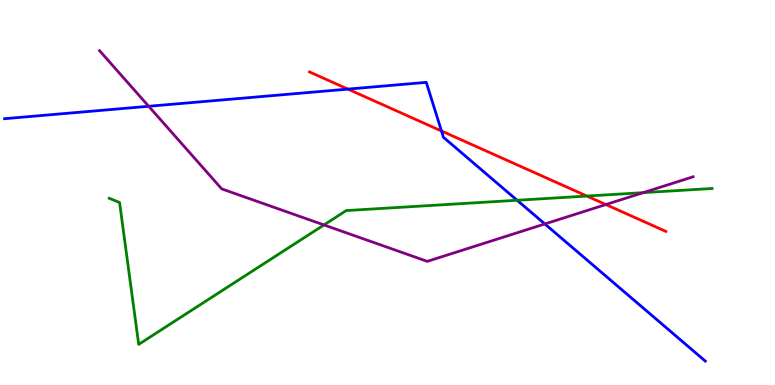[{'lines': ['blue', 'red'], 'intersections': [{'x': 4.49, 'y': 7.69}, {'x': 5.7, 'y': 6.6}]}, {'lines': ['green', 'red'], 'intersections': [{'x': 7.57, 'y': 4.91}]}, {'lines': ['purple', 'red'], 'intersections': [{'x': 7.82, 'y': 4.69}]}, {'lines': ['blue', 'green'], 'intersections': [{'x': 6.67, 'y': 4.8}]}, {'lines': ['blue', 'purple'], 'intersections': [{'x': 1.92, 'y': 7.24}, {'x': 7.03, 'y': 4.18}]}, {'lines': ['green', 'purple'], 'intersections': [{'x': 4.18, 'y': 4.16}, {'x': 8.3, 'y': 5.0}]}]